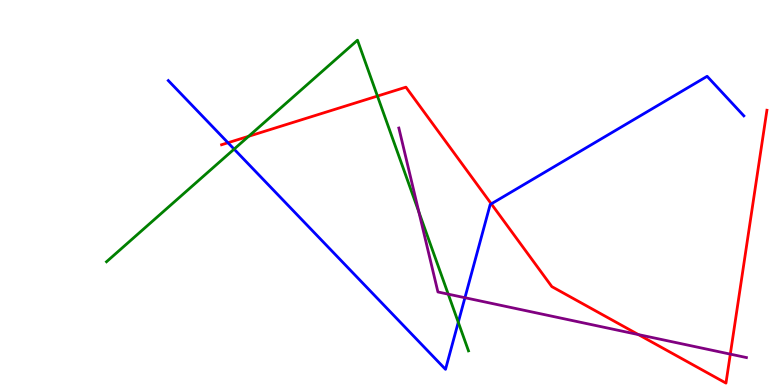[{'lines': ['blue', 'red'], 'intersections': [{'x': 2.94, 'y': 6.29}, {'x': 6.34, 'y': 4.71}]}, {'lines': ['green', 'red'], 'intersections': [{'x': 3.21, 'y': 6.46}, {'x': 4.87, 'y': 7.5}]}, {'lines': ['purple', 'red'], 'intersections': [{'x': 8.24, 'y': 1.31}, {'x': 9.42, 'y': 0.802}]}, {'lines': ['blue', 'green'], 'intersections': [{'x': 3.02, 'y': 6.13}, {'x': 5.91, 'y': 1.63}]}, {'lines': ['blue', 'purple'], 'intersections': [{'x': 6.0, 'y': 2.27}]}, {'lines': ['green', 'purple'], 'intersections': [{'x': 5.4, 'y': 4.5}, {'x': 5.78, 'y': 2.36}]}]